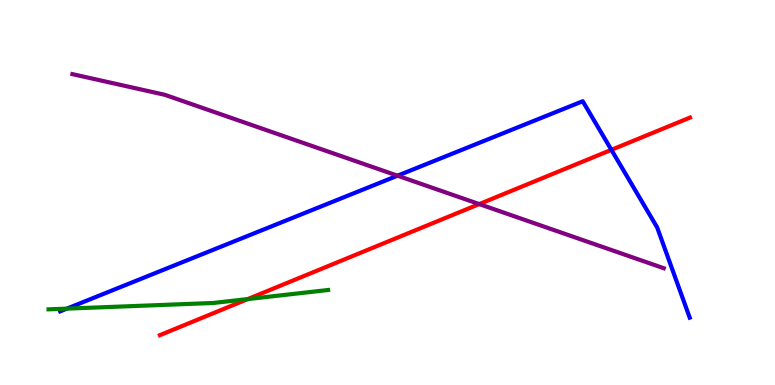[{'lines': ['blue', 'red'], 'intersections': [{'x': 7.89, 'y': 6.11}]}, {'lines': ['green', 'red'], 'intersections': [{'x': 3.2, 'y': 2.23}]}, {'lines': ['purple', 'red'], 'intersections': [{'x': 6.18, 'y': 4.7}]}, {'lines': ['blue', 'green'], 'intersections': [{'x': 0.863, 'y': 1.98}]}, {'lines': ['blue', 'purple'], 'intersections': [{'x': 5.13, 'y': 5.44}]}, {'lines': ['green', 'purple'], 'intersections': []}]